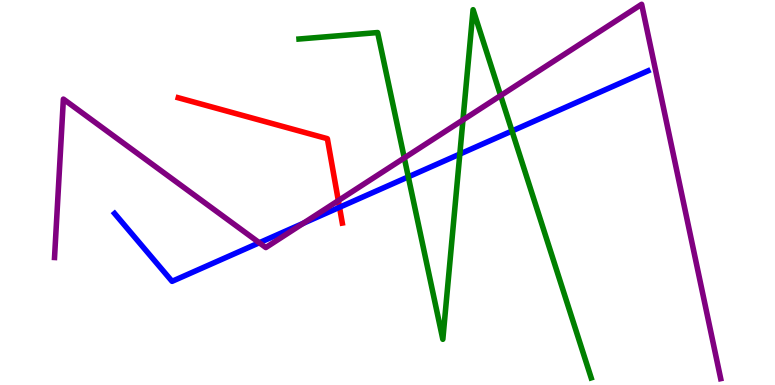[{'lines': ['blue', 'red'], 'intersections': [{'x': 4.38, 'y': 4.62}]}, {'lines': ['green', 'red'], 'intersections': []}, {'lines': ['purple', 'red'], 'intersections': [{'x': 4.37, 'y': 4.79}]}, {'lines': ['blue', 'green'], 'intersections': [{'x': 5.27, 'y': 5.41}, {'x': 5.93, 'y': 6.0}, {'x': 6.61, 'y': 6.6}]}, {'lines': ['blue', 'purple'], 'intersections': [{'x': 3.35, 'y': 3.69}, {'x': 3.91, 'y': 4.2}]}, {'lines': ['green', 'purple'], 'intersections': [{'x': 5.22, 'y': 5.9}, {'x': 5.97, 'y': 6.88}, {'x': 6.46, 'y': 7.52}]}]